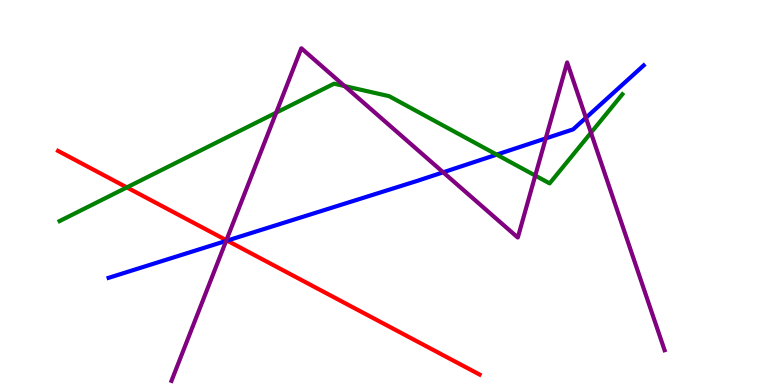[{'lines': ['blue', 'red'], 'intersections': [{'x': 2.93, 'y': 3.75}]}, {'lines': ['green', 'red'], 'intersections': [{'x': 1.64, 'y': 5.13}]}, {'lines': ['purple', 'red'], 'intersections': [{'x': 2.92, 'y': 3.76}]}, {'lines': ['blue', 'green'], 'intersections': [{'x': 6.41, 'y': 5.98}]}, {'lines': ['blue', 'purple'], 'intersections': [{'x': 2.92, 'y': 3.74}, {'x': 5.72, 'y': 5.52}, {'x': 7.04, 'y': 6.4}, {'x': 7.56, 'y': 6.94}]}, {'lines': ['green', 'purple'], 'intersections': [{'x': 3.56, 'y': 7.07}, {'x': 4.45, 'y': 7.76}, {'x': 6.91, 'y': 5.44}, {'x': 7.63, 'y': 6.55}]}]